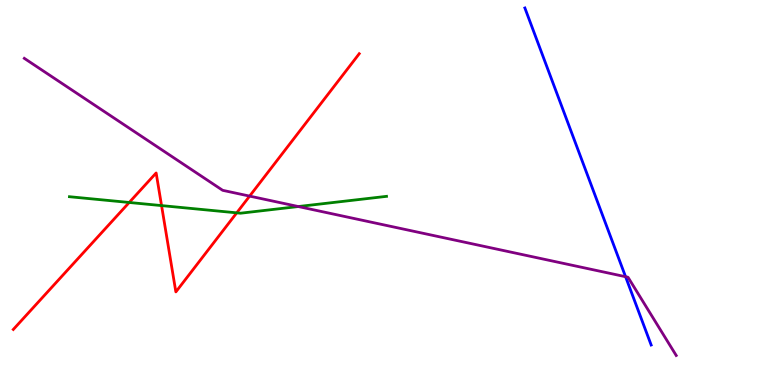[{'lines': ['blue', 'red'], 'intersections': []}, {'lines': ['green', 'red'], 'intersections': [{'x': 1.67, 'y': 4.74}, {'x': 2.08, 'y': 4.66}, {'x': 3.05, 'y': 4.47}]}, {'lines': ['purple', 'red'], 'intersections': [{'x': 3.22, 'y': 4.91}]}, {'lines': ['blue', 'green'], 'intersections': []}, {'lines': ['blue', 'purple'], 'intersections': [{'x': 8.07, 'y': 2.81}]}, {'lines': ['green', 'purple'], 'intersections': [{'x': 3.85, 'y': 4.64}]}]